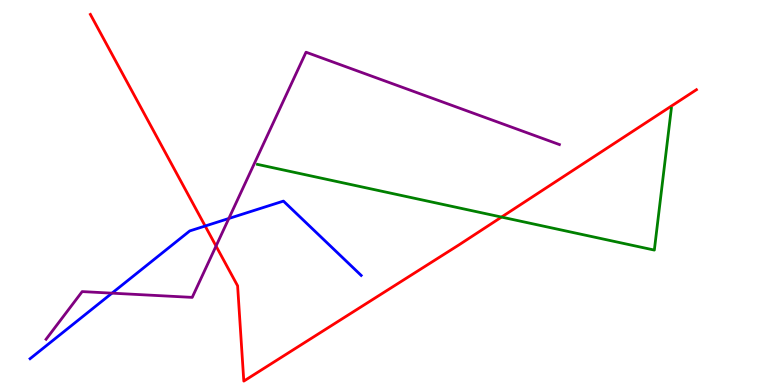[{'lines': ['blue', 'red'], 'intersections': [{'x': 2.65, 'y': 4.13}]}, {'lines': ['green', 'red'], 'intersections': [{'x': 6.47, 'y': 4.36}]}, {'lines': ['purple', 'red'], 'intersections': [{'x': 2.79, 'y': 3.61}]}, {'lines': ['blue', 'green'], 'intersections': []}, {'lines': ['blue', 'purple'], 'intersections': [{'x': 1.44, 'y': 2.39}, {'x': 2.95, 'y': 4.33}]}, {'lines': ['green', 'purple'], 'intersections': []}]